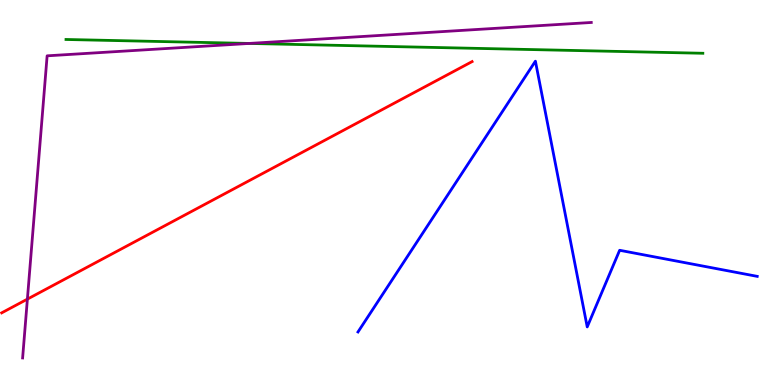[{'lines': ['blue', 'red'], 'intersections': []}, {'lines': ['green', 'red'], 'intersections': []}, {'lines': ['purple', 'red'], 'intersections': [{'x': 0.353, 'y': 2.23}]}, {'lines': ['blue', 'green'], 'intersections': []}, {'lines': ['blue', 'purple'], 'intersections': []}, {'lines': ['green', 'purple'], 'intersections': [{'x': 3.21, 'y': 8.87}]}]